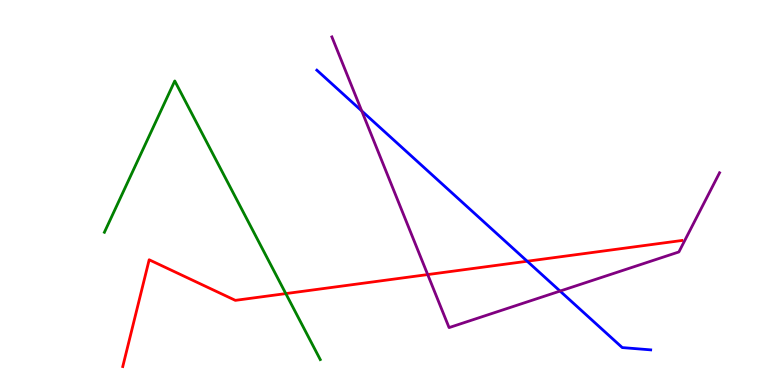[{'lines': ['blue', 'red'], 'intersections': [{'x': 6.8, 'y': 3.21}]}, {'lines': ['green', 'red'], 'intersections': [{'x': 3.69, 'y': 2.37}]}, {'lines': ['purple', 'red'], 'intersections': [{'x': 5.52, 'y': 2.87}]}, {'lines': ['blue', 'green'], 'intersections': []}, {'lines': ['blue', 'purple'], 'intersections': [{'x': 4.67, 'y': 7.12}, {'x': 7.23, 'y': 2.44}]}, {'lines': ['green', 'purple'], 'intersections': []}]